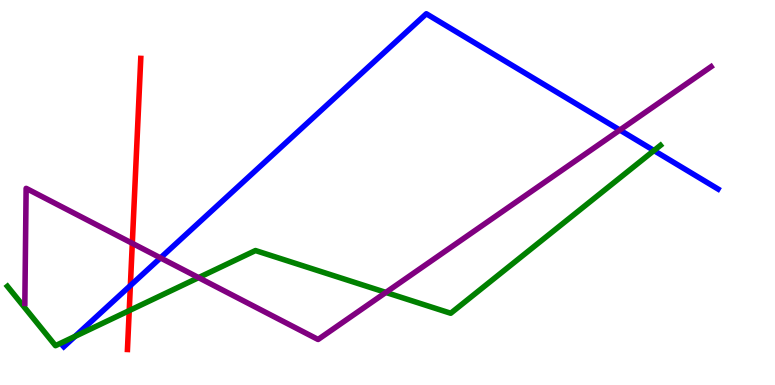[{'lines': ['blue', 'red'], 'intersections': [{'x': 1.68, 'y': 2.58}]}, {'lines': ['green', 'red'], 'intersections': [{'x': 1.67, 'y': 1.93}]}, {'lines': ['purple', 'red'], 'intersections': [{'x': 1.71, 'y': 3.68}]}, {'lines': ['blue', 'green'], 'intersections': [{'x': 0.968, 'y': 1.26}, {'x': 8.44, 'y': 6.09}]}, {'lines': ['blue', 'purple'], 'intersections': [{'x': 2.07, 'y': 3.3}, {'x': 8.0, 'y': 6.62}]}, {'lines': ['green', 'purple'], 'intersections': [{'x': 2.56, 'y': 2.79}, {'x': 4.98, 'y': 2.4}]}]